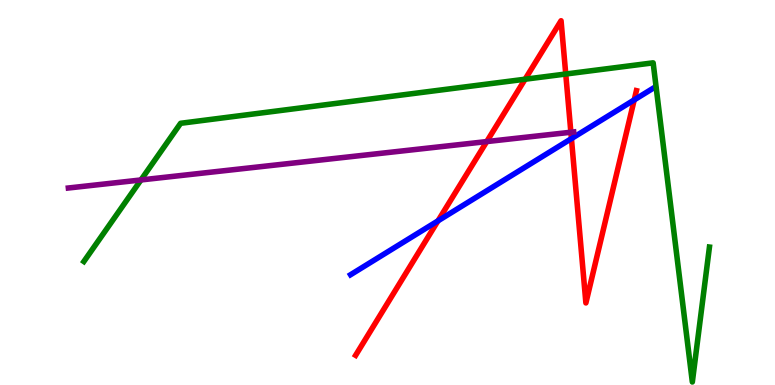[{'lines': ['blue', 'red'], 'intersections': [{'x': 5.65, 'y': 4.26}, {'x': 7.37, 'y': 6.4}, {'x': 8.18, 'y': 7.4}]}, {'lines': ['green', 'red'], 'intersections': [{'x': 6.78, 'y': 7.94}, {'x': 7.3, 'y': 8.08}]}, {'lines': ['purple', 'red'], 'intersections': [{'x': 6.28, 'y': 6.32}, {'x': 7.37, 'y': 6.57}]}, {'lines': ['blue', 'green'], 'intersections': []}, {'lines': ['blue', 'purple'], 'intersections': []}, {'lines': ['green', 'purple'], 'intersections': [{'x': 1.82, 'y': 5.33}]}]